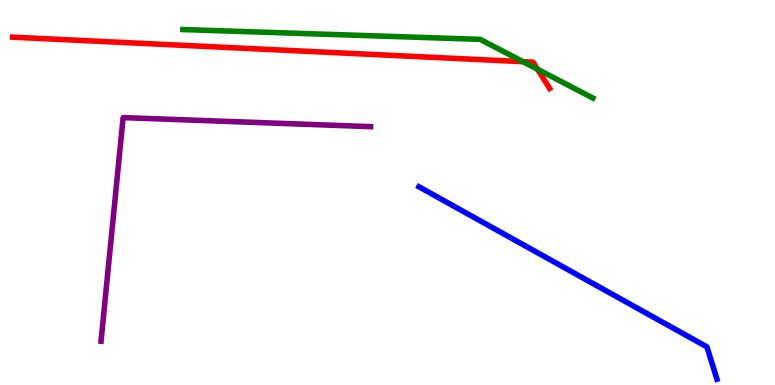[{'lines': ['blue', 'red'], 'intersections': []}, {'lines': ['green', 'red'], 'intersections': [{'x': 6.75, 'y': 8.4}, {'x': 6.93, 'y': 8.2}]}, {'lines': ['purple', 'red'], 'intersections': []}, {'lines': ['blue', 'green'], 'intersections': []}, {'lines': ['blue', 'purple'], 'intersections': []}, {'lines': ['green', 'purple'], 'intersections': []}]